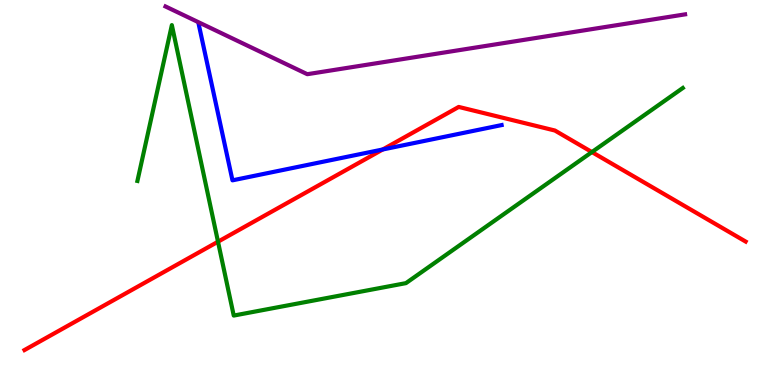[{'lines': ['blue', 'red'], 'intersections': [{'x': 4.94, 'y': 6.12}]}, {'lines': ['green', 'red'], 'intersections': [{'x': 2.81, 'y': 3.72}, {'x': 7.64, 'y': 6.05}]}, {'lines': ['purple', 'red'], 'intersections': []}, {'lines': ['blue', 'green'], 'intersections': []}, {'lines': ['blue', 'purple'], 'intersections': []}, {'lines': ['green', 'purple'], 'intersections': []}]